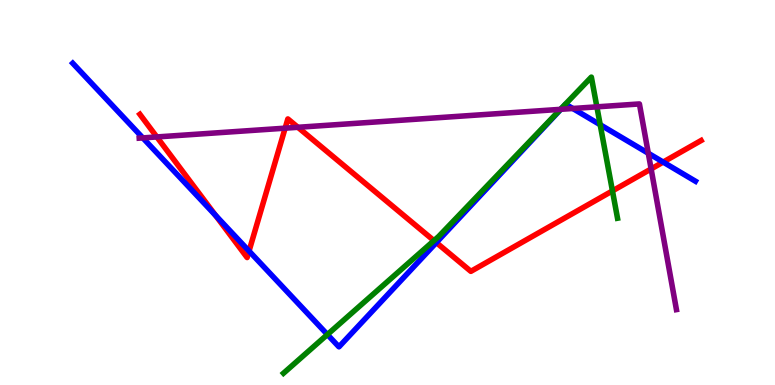[{'lines': ['blue', 'red'], 'intersections': [{'x': 2.78, 'y': 4.41}, {'x': 3.21, 'y': 3.48}, {'x': 5.63, 'y': 3.7}, {'x': 8.56, 'y': 5.79}]}, {'lines': ['green', 'red'], 'intersections': [{'x': 5.6, 'y': 3.75}, {'x': 7.9, 'y': 5.04}]}, {'lines': ['purple', 'red'], 'intersections': [{'x': 2.02, 'y': 6.44}, {'x': 3.68, 'y': 6.67}, {'x': 3.84, 'y': 6.69}, {'x': 8.4, 'y': 5.61}]}, {'lines': ['blue', 'green'], 'intersections': [{'x': 4.22, 'y': 1.31}, {'x': 7.74, 'y': 6.76}]}, {'lines': ['blue', 'purple'], 'intersections': [{'x': 1.84, 'y': 6.42}, {'x': 7.24, 'y': 7.16}, {'x': 7.39, 'y': 7.18}, {'x': 8.37, 'y': 6.02}]}, {'lines': ['green', 'purple'], 'intersections': [{'x': 7.23, 'y': 7.16}, {'x': 7.7, 'y': 7.22}]}]